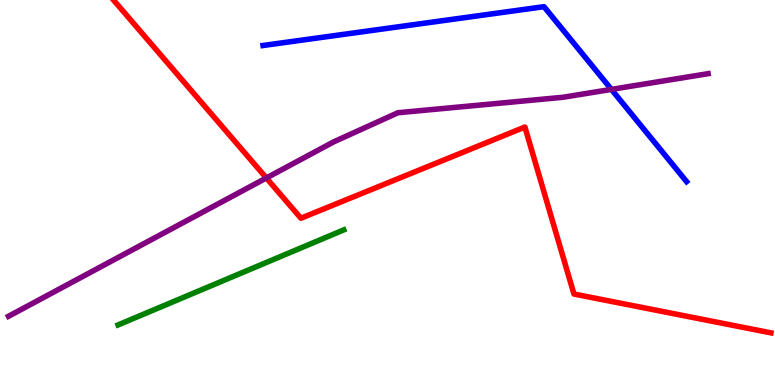[{'lines': ['blue', 'red'], 'intersections': []}, {'lines': ['green', 'red'], 'intersections': []}, {'lines': ['purple', 'red'], 'intersections': [{'x': 3.44, 'y': 5.38}]}, {'lines': ['blue', 'green'], 'intersections': []}, {'lines': ['blue', 'purple'], 'intersections': [{'x': 7.89, 'y': 7.68}]}, {'lines': ['green', 'purple'], 'intersections': []}]